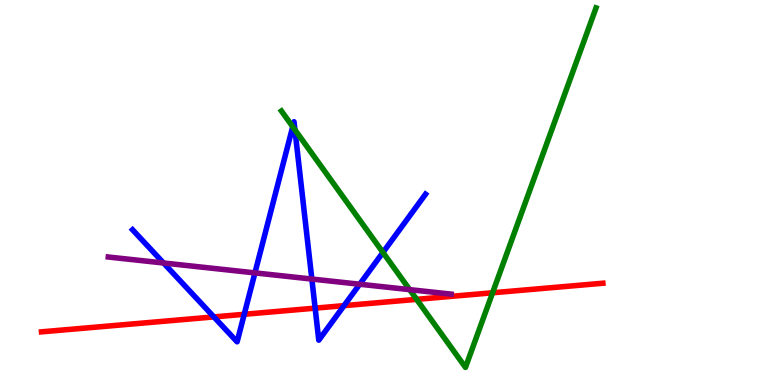[{'lines': ['blue', 'red'], 'intersections': [{'x': 2.76, 'y': 1.77}, {'x': 3.15, 'y': 1.84}, {'x': 4.07, 'y': 2.0}, {'x': 4.44, 'y': 2.06}]}, {'lines': ['green', 'red'], 'intersections': [{'x': 5.38, 'y': 2.22}, {'x': 6.36, 'y': 2.4}]}, {'lines': ['purple', 'red'], 'intersections': []}, {'lines': ['blue', 'green'], 'intersections': [{'x': 3.78, 'y': 6.71}, {'x': 3.81, 'y': 6.63}, {'x': 4.94, 'y': 3.44}]}, {'lines': ['blue', 'purple'], 'intersections': [{'x': 2.11, 'y': 3.17}, {'x': 3.29, 'y': 2.91}, {'x': 4.02, 'y': 2.75}, {'x': 4.64, 'y': 2.62}]}, {'lines': ['green', 'purple'], 'intersections': [{'x': 5.29, 'y': 2.48}]}]